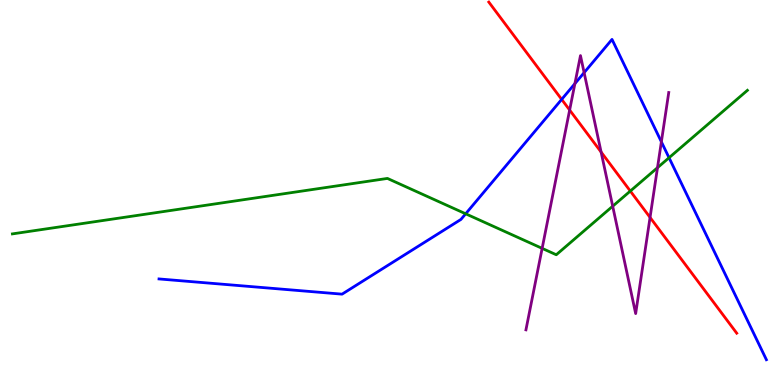[{'lines': ['blue', 'red'], 'intersections': [{'x': 7.25, 'y': 7.42}]}, {'lines': ['green', 'red'], 'intersections': [{'x': 8.13, 'y': 5.04}]}, {'lines': ['purple', 'red'], 'intersections': [{'x': 7.35, 'y': 7.14}, {'x': 7.76, 'y': 6.05}, {'x': 8.39, 'y': 4.35}]}, {'lines': ['blue', 'green'], 'intersections': [{'x': 6.01, 'y': 4.45}, {'x': 8.63, 'y': 5.9}]}, {'lines': ['blue', 'purple'], 'intersections': [{'x': 7.42, 'y': 7.83}, {'x': 7.54, 'y': 8.11}, {'x': 8.53, 'y': 6.32}]}, {'lines': ['green', 'purple'], 'intersections': [{'x': 7.0, 'y': 3.55}, {'x': 7.91, 'y': 4.64}, {'x': 8.48, 'y': 5.64}]}]